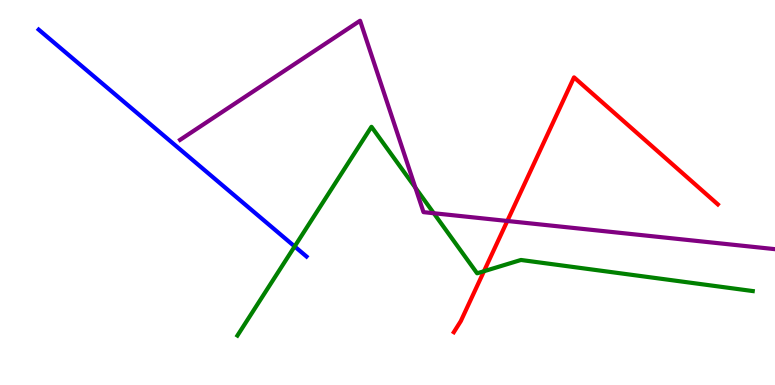[{'lines': ['blue', 'red'], 'intersections': []}, {'lines': ['green', 'red'], 'intersections': [{'x': 6.24, 'y': 2.96}]}, {'lines': ['purple', 'red'], 'intersections': [{'x': 6.55, 'y': 4.26}]}, {'lines': ['blue', 'green'], 'intersections': [{'x': 3.8, 'y': 3.6}]}, {'lines': ['blue', 'purple'], 'intersections': []}, {'lines': ['green', 'purple'], 'intersections': [{'x': 5.36, 'y': 5.12}, {'x': 5.6, 'y': 4.46}]}]